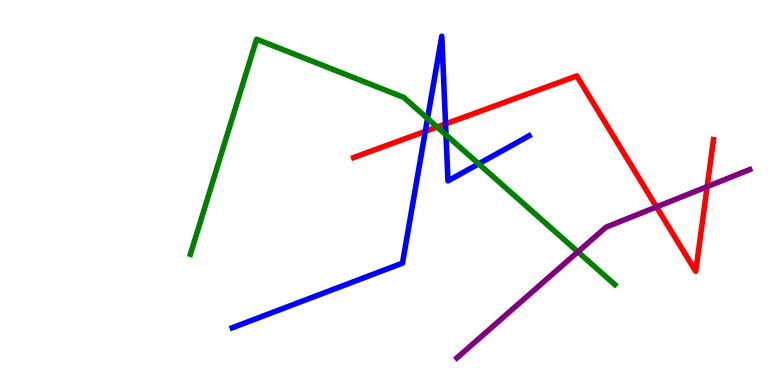[{'lines': ['blue', 'red'], 'intersections': [{'x': 5.49, 'y': 6.59}, {'x': 5.75, 'y': 6.78}]}, {'lines': ['green', 'red'], 'intersections': [{'x': 5.64, 'y': 6.7}]}, {'lines': ['purple', 'red'], 'intersections': [{'x': 8.47, 'y': 4.63}, {'x': 9.12, 'y': 5.15}]}, {'lines': ['blue', 'green'], 'intersections': [{'x': 5.52, 'y': 6.92}, {'x': 5.75, 'y': 6.5}, {'x': 6.18, 'y': 5.74}]}, {'lines': ['blue', 'purple'], 'intersections': []}, {'lines': ['green', 'purple'], 'intersections': [{'x': 7.46, 'y': 3.46}]}]